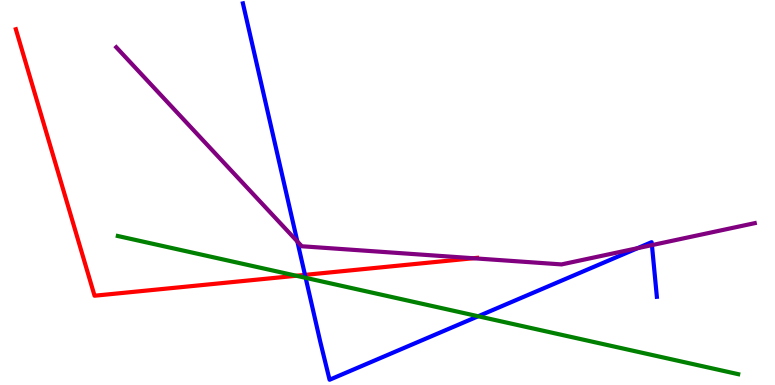[{'lines': ['blue', 'red'], 'intersections': [{'x': 3.94, 'y': 2.86}]}, {'lines': ['green', 'red'], 'intersections': [{'x': 3.82, 'y': 2.84}]}, {'lines': ['purple', 'red'], 'intersections': [{'x': 6.11, 'y': 3.29}]}, {'lines': ['blue', 'green'], 'intersections': [{'x': 3.94, 'y': 2.78}, {'x': 6.17, 'y': 1.79}]}, {'lines': ['blue', 'purple'], 'intersections': [{'x': 3.84, 'y': 3.73}, {'x': 8.23, 'y': 3.55}, {'x': 8.41, 'y': 3.63}]}, {'lines': ['green', 'purple'], 'intersections': []}]